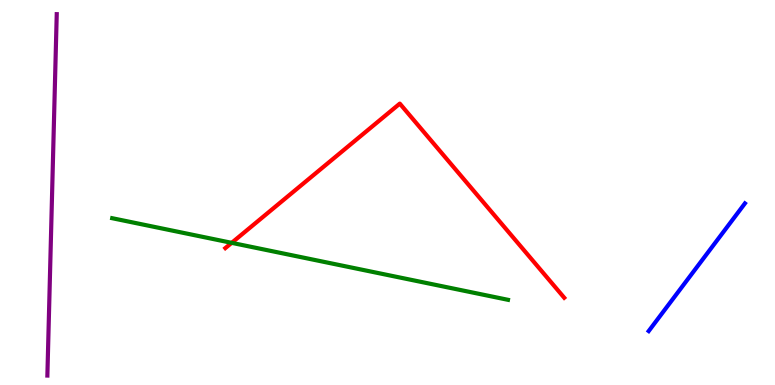[{'lines': ['blue', 'red'], 'intersections': []}, {'lines': ['green', 'red'], 'intersections': [{'x': 2.99, 'y': 3.69}]}, {'lines': ['purple', 'red'], 'intersections': []}, {'lines': ['blue', 'green'], 'intersections': []}, {'lines': ['blue', 'purple'], 'intersections': []}, {'lines': ['green', 'purple'], 'intersections': []}]